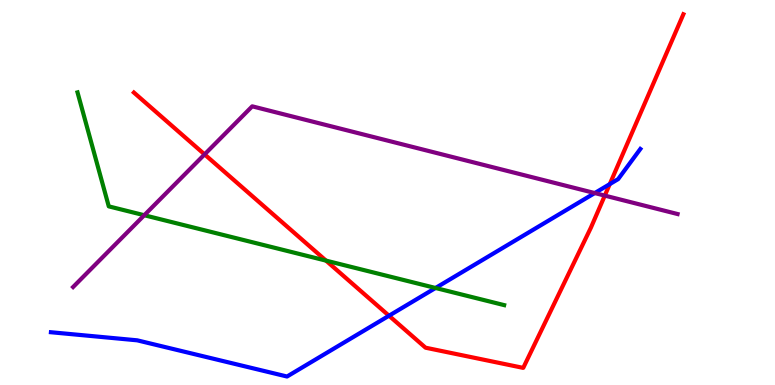[{'lines': ['blue', 'red'], 'intersections': [{'x': 5.02, 'y': 1.8}, {'x': 7.87, 'y': 5.22}]}, {'lines': ['green', 'red'], 'intersections': [{'x': 4.21, 'y': 3.23}]}, {'lines': ['purple', 'red'], 'intersections': [{'x': 2.64, 'y': 5.99}, {'x': 7.8, 'y': 4.92}]}, {'lines': ['blue', 'green'], 'intersections': [{'x': 5.62, 'y': 2.52}]}, {'lines': ['blue', 'purple'], 'intersections': [{'x': 7.67, 'y': 4.99}]}, {'lines': ['green', 'purple'], 'intersections': [{'x': 1.86, 'y': 4.41}]}]